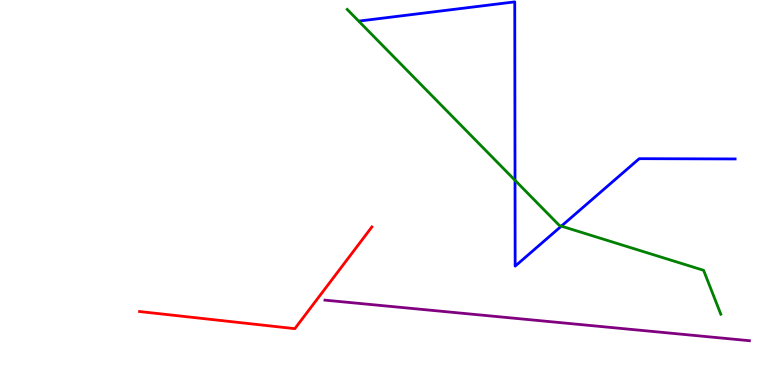[{'lines': ['blue', 'red'], 'intersections': []}, {'lines': ['green', 'red'], 'intersections': []}, {'lines': ['purple', 'red'], 'intersections': []}, {'lines': ['blue', 'green'], 'intersections': [{'x': 6.65, 'y': 5.32}, {'x': 7.24, 'y': 4.13}]}, {'lines': ['blue', 'purple'], 'intersections': []}, {'lines': ['green', 'purple'], 'intersections': []}]